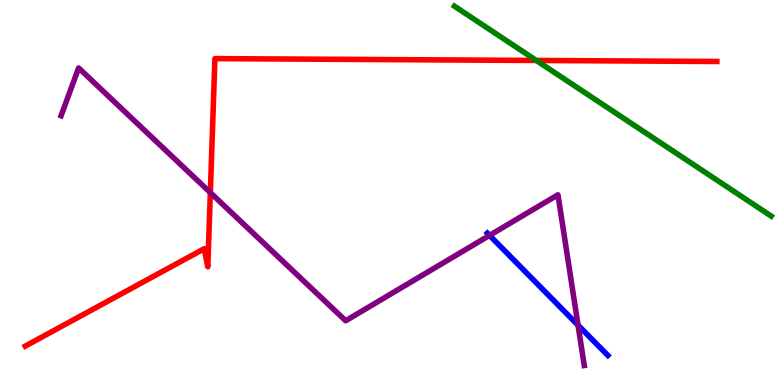[{'lines': ['blue', 'red'], 'intersections': []}, {'lines': ['green', 'red'], 'intersections': [{'x': 6.92, 'y': 8.43}]}, {'lines': ['purple', 'red'], 'intersections': [{'x': 2.71, 'y': 5.0}]}, {'lines': ['blue', 'green'], 'intersections': []}, {'lines': ['blue', 'purple'], 'intersections': [{'x': 6.32, 'y': 3.89}, {'x': 7.46, 'y': 1.55}]}, {'lines': ['green', 'purple'], 'intersections': []}]